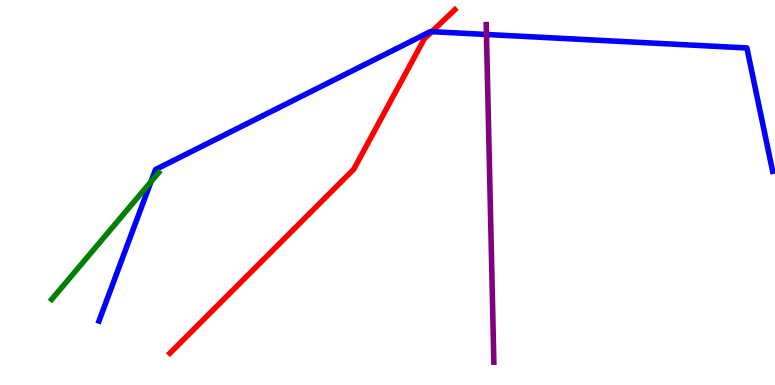[{'lines': ['blue', 'red'], 'intersections': [{'x': 5.57, 'y': 9.18}]}, {'lines': ['green', 'red'], 'intersections': []}, {'lines': ['purple', 'red'], 'intersections': []}, {'lines': ['blue', 'green'], 'intersections': [{'x': 1.95, 'y': 5.28}]}, {'lines': ['blue', 'purple'], 'intersections': [{'x': 6.28, 'y': 9.1}]}, {'lines': ['green', 'purple'], 'intersections': []}]